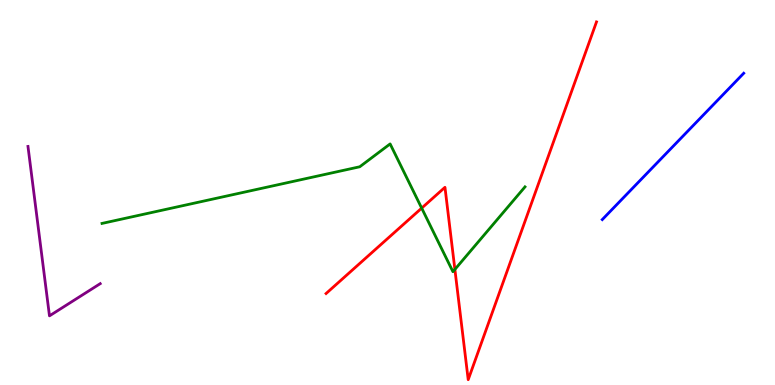[{'lines': ['blue', 'red'], 'intersections': []}, {'lines': ['green', 'red'], 'intersections': [{'x': 5.44, 'y': 4.59}, {'x': 5.87, 'y': 3.0}]}, {'lines': ['purple', 'red'], 'intersections': []}, {'lines': ['blue', 'green'], 'intersections': []}, {'lines': ['blue', 'purple'], 'intersections': []}, {'lines': ['green', 'purple'], 'intersections': []}]